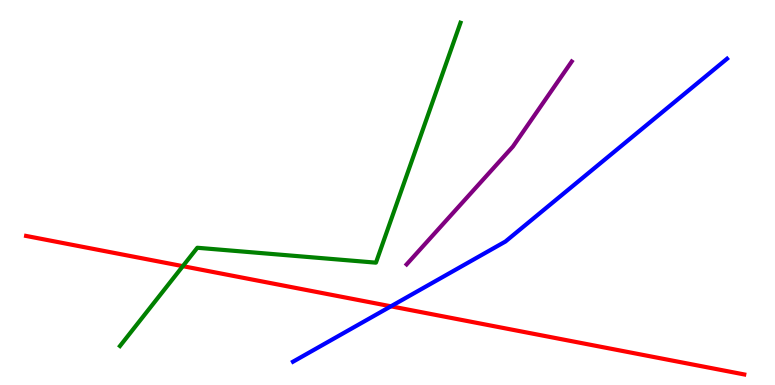[{'lines': ['blue', 'red'], 'intersections': [{'x': 5.04, 'y': 2.04}]}, {'lines': ['green', 'red'], 'intersections': [{'x': 2.36, 'y': 3.09}]}, {'lines': ['purple', 'red'], 'intersections': []}, {'lines': ['blue', 'green'], 'intersections': []}, {'lines': ['blue', 'purple'], 'intersections': []}, {'lines': ['green', 'purple'], 'intersections': []}]